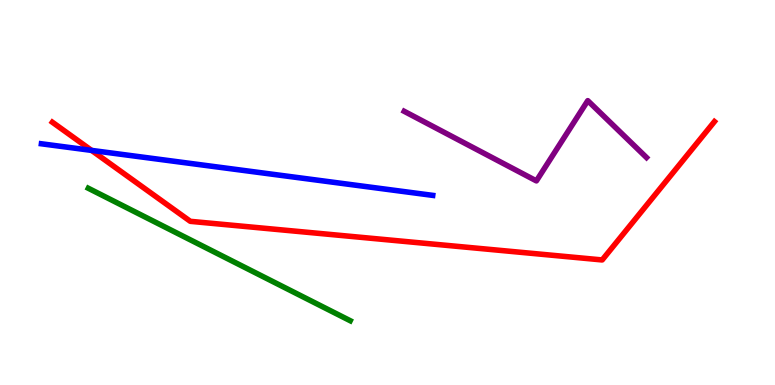[{'lines': ['blue', 'red'], 'intersections': [{'x': 1.18, 'y': 6.09}]}, {'lines': ['green', 'red'], 'intersections': []}, {'lines': ['purple', 'red'], 'intersections': []}, {'lines': ['blue', 'green'], 'intersections': []}, {'lines': ['blue', 'purple'], 'intersections': []}, {'lines': ['green', 'purple'], 'intersections': []}]